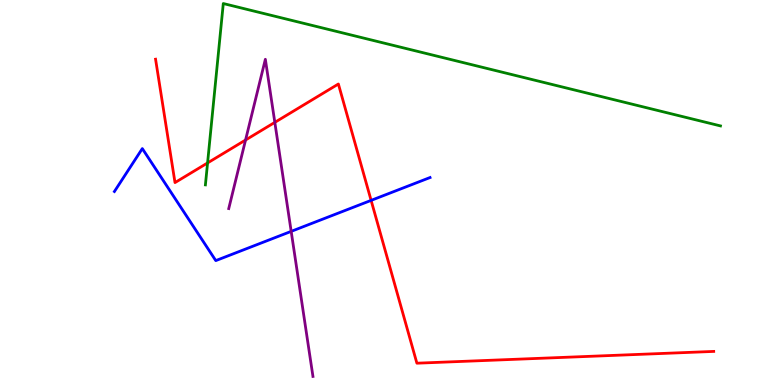[{'lines': ['blue', 'red'], 'intersections': [{'x': 4.79, 'y': 4.8}]}, {'lines': ['green', 'red'], 'intersections': [{'x': 2.68, 'y': 5.77}]}, {'lines': ['purple', 'red'], 'intersections': [{'x': 3.17, 'y': 6.36}, {'x': 3.55, 'y': 6.82}]}, {'lines': ['blue', 'green'], 'intersections': []}, {'lines': ['blue', 'purple'], 'intersections': [{'x': 3.76, 'y': 3.99}]}, {'lines': ['green', 'purple'], 'intersections': []}]